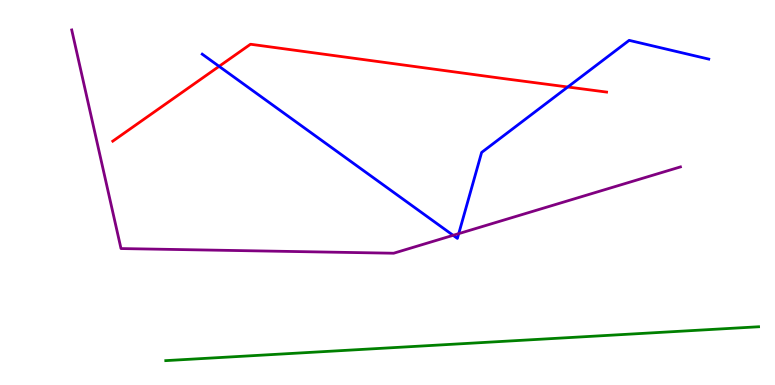[{'lines': ['blue', 'red'], 'intersections': [{'x': 2.83, 'y': 8.28}, {'x': 7.33, 'y': 7.74}]}, {'lines': ['green', 'red'], 'intersections': []}, {'lines': ['purple', 'red'], 'intersections': []}, {'lines': ['blue', 'green'], 'intersections': []}, {'lines': ['blue', 'purple'], 'intersections': [{'x': 5.85, 'y': 3.89}, {'x': 5.92, 'y': 3.93}]}, {'lines': ['green', 'purple'], 'intersections': []}]